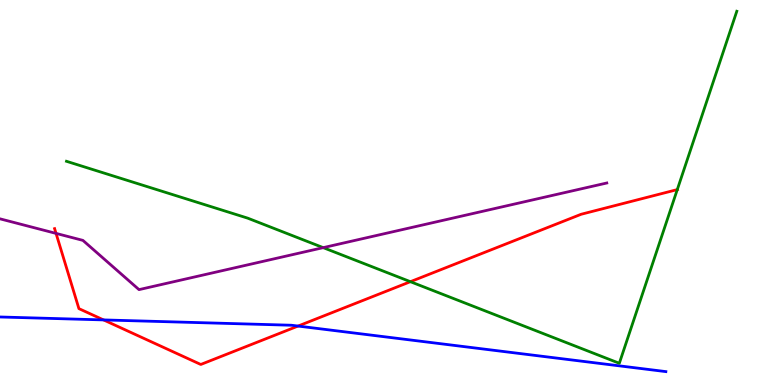[{'lines': ['blue', 'red'], 'intersections': [{'x': 1.34, 'y': 1.69}, {'x': 3.85, 'y': 1.53}]}, {'lines': ['green', 'red'], 'intersections': [{'x': 5.3, 'y': 2.68}, {'x': 8.74, 'y': 5.08}]}, {'lines': ['purple', 'red'], 'intersections': [{'x': 0.723, 'y': 3.94}]}, {'lines': ['blue', 'green'], 'intersections': []}, {'lines': ['blue', 'purple'], 'intersections': []}, {'lines': ['green', 'purple'], 'intersections': [{'x': 4.17, 'y': 3.57}]}]